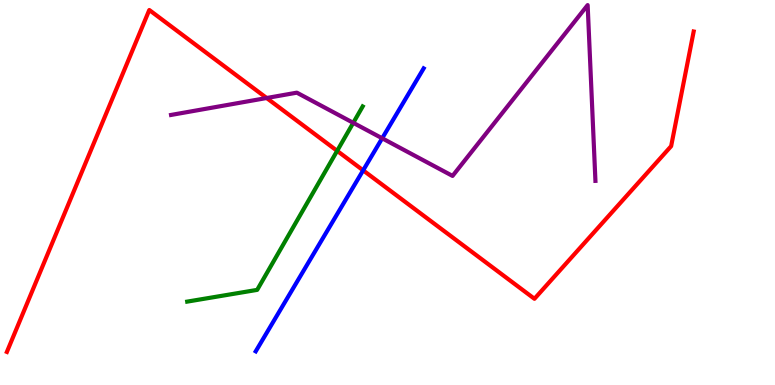[{'lines': ['blue', 'red'], 'intersections': [{'x': 4.69, 'y': 5.58}]}, {'lines': ['green', 'red'], 'intersections': [{'x': 4.35, 'y': 6.08}]}, {'lines': ['purple', 'red'], 'intersections': [{'x': 3.44, 'y': 7.45}]}, {'lines': ['blue', 'green'], 'intersections': []}, {'lines': ['blue', 'purple'], 'intersections': [{'x': 4.93, 'y': 6.41}]}, {'lines': ['green', 'purple'], 'intersections': [{'x': 4.56, 'y': 6.81}]}]